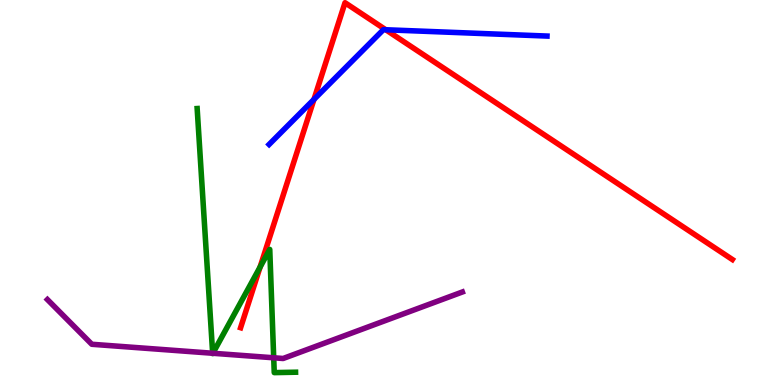[{'lines': ['blue', 'red'], 'intersections': [{'x': 4.05, 'y': 7.42}, {'x': 4.98, 'y': 9.23}]}, {'lines': ['green', 'red'], 'intersections': [{'x': 3.36, 'y': 3.06}]}, {'lines': ['purple', 'red'], 'intersections': []}, {'lines': ['blue', 'green'], 'intersections': []}, {'lines': ['blue', 'purple'], 'intersections': []}, {'lines': ['green', 'purple'], 'intersections': [{'x': 2.74, 'y': 0.825}, {'x': 2.75, 'y': 0.824}, {'x': 3.53, 'y': 0.707}]}]